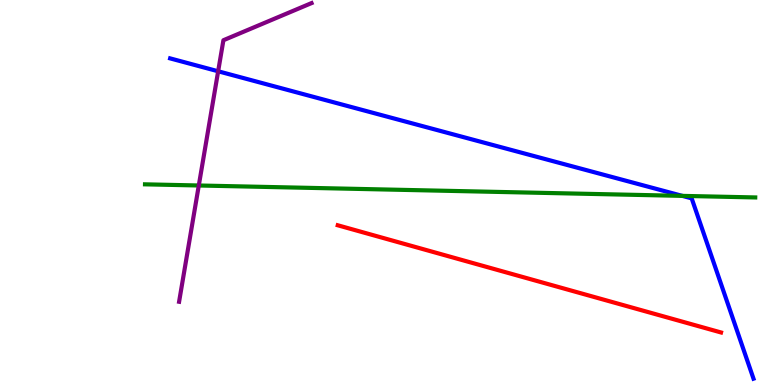[{'lines': ['blue', 'red'], 'intersections': []}, {'lines': ['green', 'red'], 'intersections': []}, {'lines': ['purple', 'red'], 'intersections': []}, {'lines': ['blue', 'green'], 'intersections': [{'x': 8.8, 'y': 4.91}]}, {'lines': ['blue', 'purple'], 'intersections': [{'x': 2.81, 'y': 8.15}]}, {'lines': ['green', 'purple'], 'intersections': [{'x': 2.57, 'y': 5.18}]}]